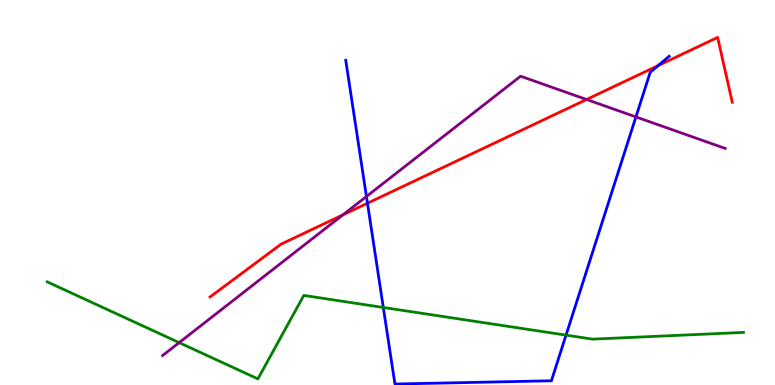[{'lines': ['blue', 'red'], 'intersections': [{'x': 4.74, 'y': 4.72}, {'x': 8.49, 'y': 8.3}]}, {'lines': ['green', 'red'], 'intersections': []}, {'lines': ['purple', 'red'], 'intersections': [{'x': 4.42, 'y': 4.42}, {'x': 7.57, 'y': 7.42}]}, {'lines': ['blue', 'green'], 'intersections': [{'x': 4.95, 'y': 2.01}, {'x': 7.3, 'y': 1.3}]}, {'lines': ['blue', 'purple'], 'intersections': [{'x': 4.73, 'y': 4.9}, {'x': 8.21, 'y': 6.96}]}, {'lines': ['green', 'purple'], 'intersections': [{'x': 2.31, 'y': 1.1}]}]